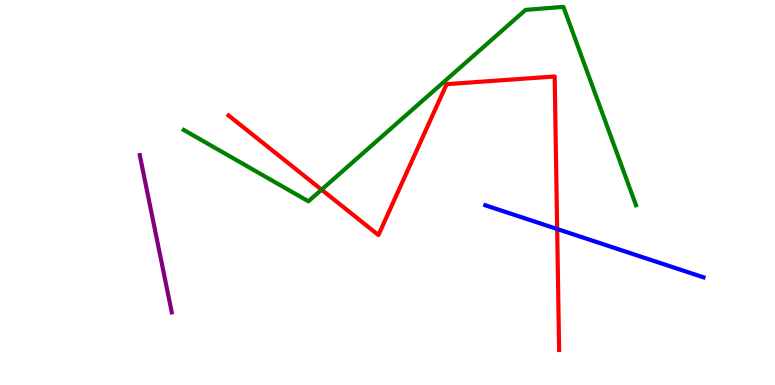[{'lines': ['blue', 'red'], 'intersections': [{'x': 7.19, 'y': 4.05}]}, {'lines': ['green', 'red'], 'intersections': [{'x': 4.15, 'y': 5.07}]}, {'lines': ['purple', 'red'], 'intersections': []}, {'lines': ['blue', 'green'], 'intersections': []}, {'lines': ['blue', 'purple'], 'intersections': []}, {'lines': ['green', 'purple'], 'intersections': []}]